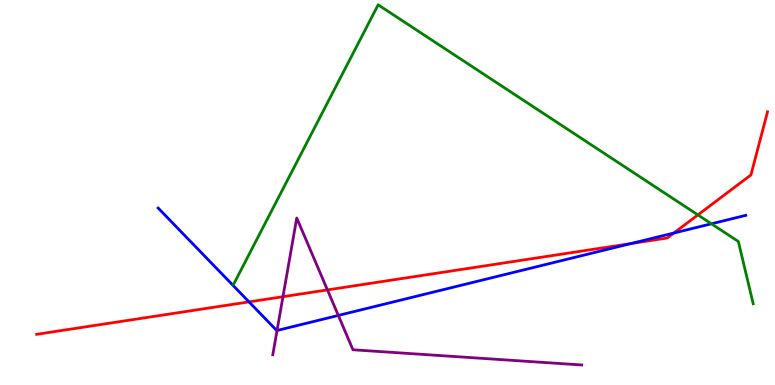[{'lines': ['blue', 'red'], 'intersections': [{'x': 3.21, 'y': 2.16}, {'x': 8.14, 'y': 3.67}, {'x': 8.7, 'y': 3.95}]}, {'lines': ['green', 'red'], 'intersections': [{'x': 9.01, 'y': 4.42}]}, {'lines': ['purple', 'red'], 'intersections': [{'x': 3.65, 'y': 2.29}, {'x': 4.22, 'y': 2.47}]}, {'lines': ['blue', 'green'], 'intersections': [{'x': 9.18, 'y': 4.19}]}, {'lines': ['blue', 'purple'], 'intersections': [{'x': 3.57, 'y': 1.42}, {'x': 4.37, 'y': 1.81}]}, {'lines': ['green', 'purple'], 'intersections': []}]